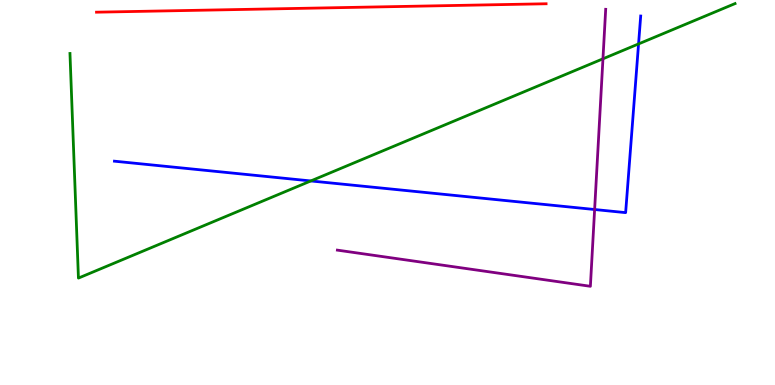[{'lines': ['blue', 'red'], 'intersections': []}, {'lines': ['green', 'red'], 'intersections': []}, {'lines': ['purple', 'red'], 'intersections': []}, {'lines': ['blue', 'green'], 'intersections': [{'x': 4.01, 'y': 5.3}, {'x': 8.24, 'y': 8.86}]}, {'lines': ['blue', 'purple'], 'intersections': [{'x': 7.67, 'y': 4.56}]}, {'lines': ['green', 'purple'], 'intersections': [{'x': 7.78, 'y': 8.47}]}]